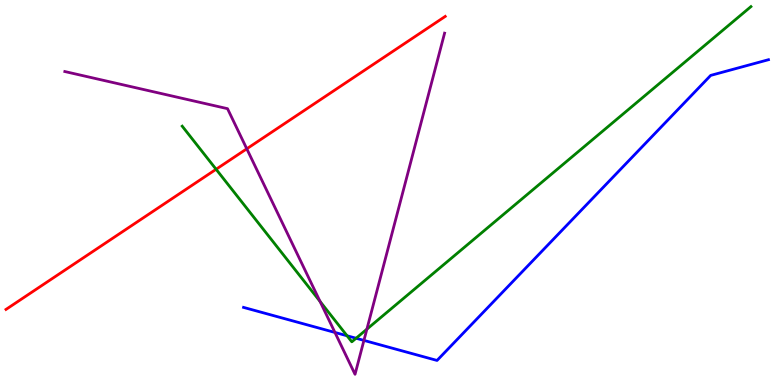[{'lines': ['blue', 'red'], 'intersections': []}, {'lines': ['green', 'red'], 'intersections': [{'x': 2.79, 'y': 5.6}]}, {'lines': ['purple', 'red'], 'intersections': [{'x': 3.18, 'y': 6.14}]}, {'lines': ['blue', 'green'], 'intersections': [{'x': 4.48, 'y': 1.28}, {'x': 4.59, 'y': 1.21}]}, {'lines': ['blue', 'purple'], 'intersections': [{'x': 4.32, 'y': 1.36}, {'x': 4.7, 'y': 1.16}]}, {'lines': ['green', 'purple'], 'intersections': [{'x': 4.13, 'y': 2.17}, {'x': 4.73, 'y': 1.45}]}]